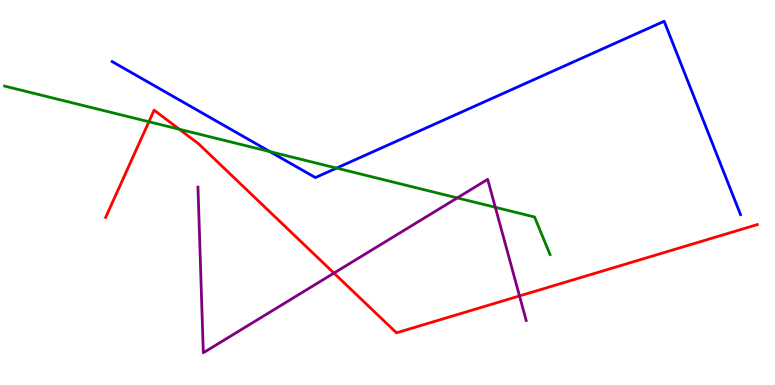[{'lines': ['blue', 'red'], 'intersections': []}, {'lines': ['green', 'red'], 'intersections': [{'x': 1.92, 'y': 6.84}, {'x': 2.31, 'y': 6.64}]}, {'lines': ['purple', 'red'], 'intersections': [{'x': 4.31, 'y': 2.91}, {'x': 6.7, 'y': 2.31}]}, {'lines': ['blue', 'green'], 'intersections': [{'x': 3.48, 'y': 6.06}, {'x': 4.34, 'y': 5.63}]}, {'lines': ['blue', 'purple'], 'intersections': []}, {'lines': ['green', 'purple'], 'intersections': [{'x': 5.9, 'y': 4.86}, {'x': 6.39, 'y': 4.62}]}]